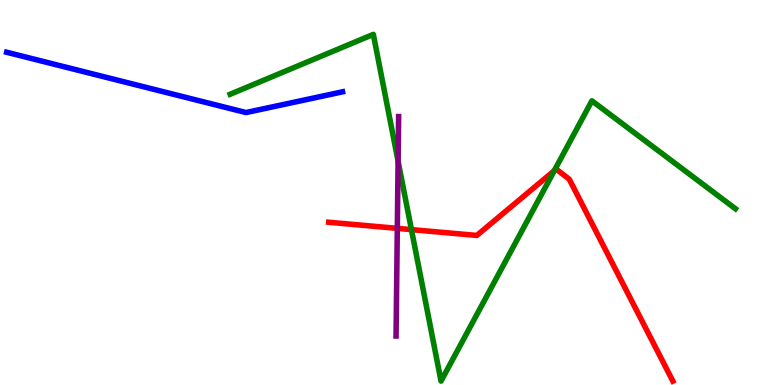[{'lines': ['blue', 'red'], 'intersections': []}, {'lines': ['green', 'red'], 'intersections': [{'x': 5.31, 'y': 4.04}, {'x': 7.15, 'y': 5.57}]}, {'lines': ['purple', 'red'], 'intersections': [{'x': 5.13, 'y': 4.07}]}, {'lines': ['blue', 'green'], 'intersections': []}, {'lines': ['blue', 'purple'], 'intersections': []}, {'lines': ['green', 'purple'], 'intersections': [{'x': 5.14, 'y': 5.81}]}]